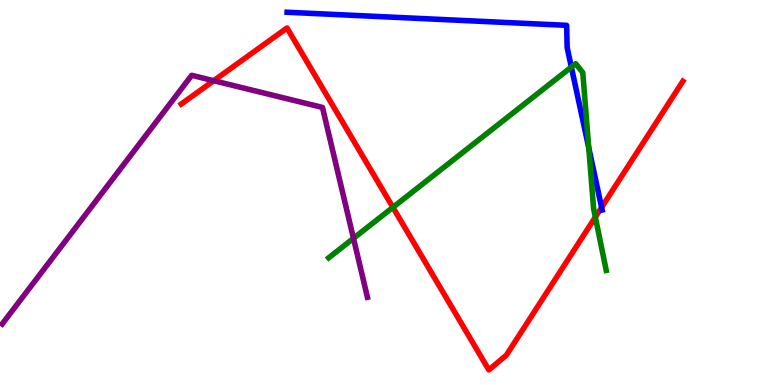[{'lines': ['blue', 'red'], 'intersections': [{'x': 7.76, 'y': 4.61}]}, {'lines': ['green', 'red'], 'intersections': [{'x': 5.07, 'y': 4.61}, {'x': 7.68, 'y': 4.36}]}, {'lines': ['purple', 'red'], 'intersections': [{'x': 2.76, 'y': 7.9}]}, {'lines': ['blue', 'green'], 'intersections': [{'x': 7.37, 'y': 8.26}, {'x': 7.6, 'y': 6.16}]}, {'lines': ['blue', 'purple'], 'intersections': []}, {'lines': ['green', 'purple'], 'intersections': [{'x': 4.56, 'y': 3.81}]}]